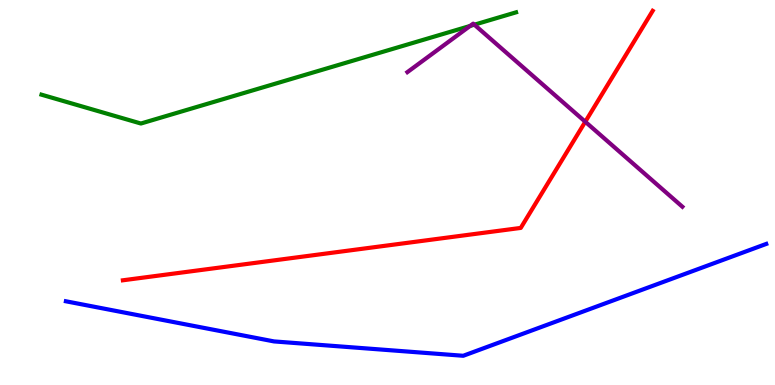[{'lines': ['blue', 'red'], 'intersections': []}, {'lines': ['green', 'red'], 'intersections': []}, {'lines': ['purple', 'red'], 'intersections': [{'x': 7.55, 'y': 6.84}]}, {'lines': ['blue', 'green'], 'intersections': []}, {'lines': ['blue', 'purple'], 'intersections': []}, {'lines': ['green', 'purple'], 'intersections': [{'x': 6.07, 'y': 9.33}, {'x': 6.12, 'y': 9.36}]}]